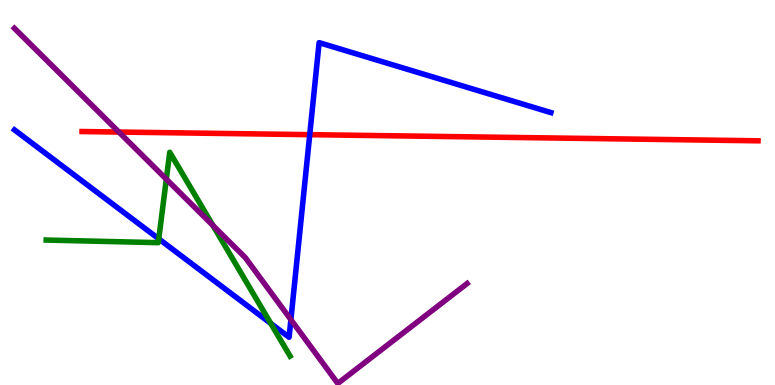[{'lines': ['blue', 'red'], 'intersections': [{'x': 4.0, 'y': 6.5}]}, {'lines': ['green', 'red'], 'intersections': []}, {'lines': ['purple', 'red'], 'intersections': [{'x': 1.53, 'y': 6.57}]}, {'lines': ['blue', 'green'], 'intersections': [{'x': 2.05, 'y': 3.8}, {'x': 3.49, 'y': 1.6}]}, {'lines': ['blue', 'purple'], 'intersections': [{'x': 3.75, 'y': 1.7}]}, {'lines': ['green', 'purple'], 'intersections': [{'x': 2.15, 'y': 5.35}, {'x': 2.75, 'y': 4.14}]}]